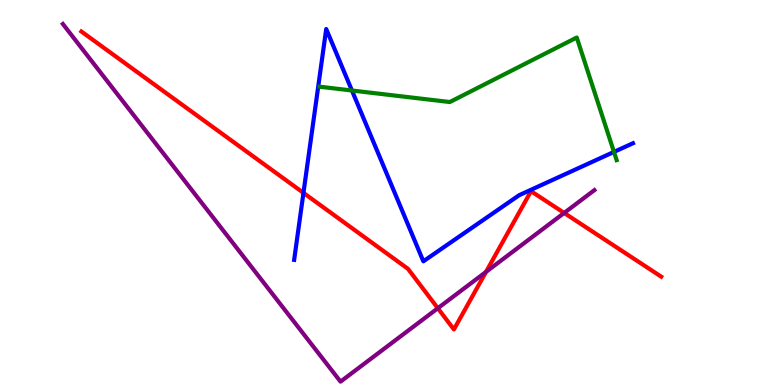[{'lines': ['blue', 'red'], 'intersections': [{'x': 3.92, 'y': 4.99}]}, {'lines': ['green', 'red'], 'intersections': []}, {'lines': ['purple', 'red'], 'intersections': [{'x': 5.65, 'y': 1.99}, {'x': 6.27, 'y': 2.94}, {'x': 7.28, 'y': 4.47}]}, {'lines': ['blue', 'green'], 'intersections': [{'x': 4.54, 'y': 7.65}, {'x': 7.92, 'y': 6.05}]}, {'lines': ['blue', 'purple'], 'intersections': []}, {'lines': ['green', 'purple'], 'intersections': []}]